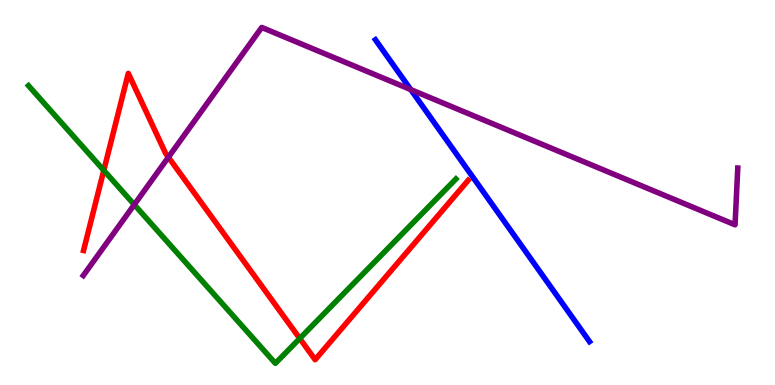[{'lines': ['blue', 'red'], 'intersections': []}, {'lines': ['green', 'red'], 'intersections': [{'x': 1.34, 'y': 5.58}, {'x': 3.87, 'y': 1.21}]}, {'lines': ['purple', 'red'], 'intersections': [{'x': 2.17, 'y': 5.92}]}, {'lines': ['blue', 'green'], 'intersections': []}, {'lines': ['blue', 'purple'], 'intersections': [{'x': 5.3, 'y': 7.67}]}, {'lines': ['green', 'purple'], 'intersections': [{'x': 1.73, 'y': 4.68}]}]